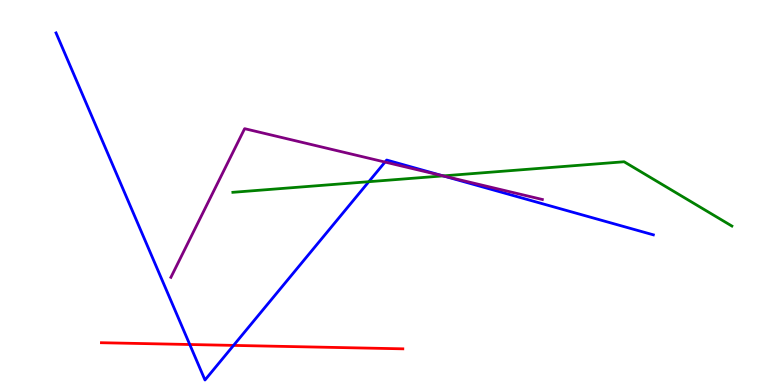[{'lines': ['blue', 'red'], 'intersections': [{'x': 2.45, 'y': 1.05}, {'x': 3.01, 'y': 1.03}]}, {'lines': ['green', 'red'], 'intersections': []}, {'lines': ['purple', 'red'], 'intersections': []}, {'lines': ['blue', 'green'], 'intersections': [{'x': 4.76, 'y': 5.28}, {'x': 5.72, 'y': 5.43}]}, {'lines': ['blue', 'purple'], 'intersections': [{'x': 4.97, 'y': 5.79}, {'x': 5.72, 'y': 5.43}]}, {'lines': ['green', 'purple'], 'intersections': [{'x': 5.72, 'y': 5.43}]}]